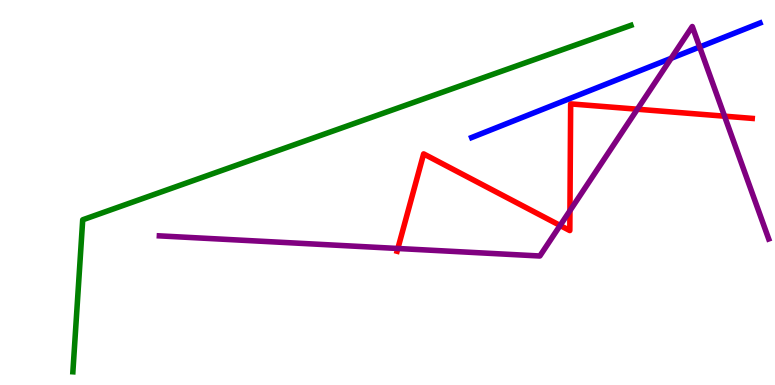[{'lines': ['blue', 'red'], 'intersections': []}, {'lines': ['green', 'red'], 'intersections': []}, {'lines': ['purple', 'red'], 'intersections': [{'x': 5.13, 'y': 3.55}, {'x': 7.23, 'y': 4.14}, {'x': 7.35, 'y': 4.53}, {'x': 8.22, 'y': 7.16}, {'x': 9.35, 'y': 6.98}]}, {'lines': ['blue', 'green'], 'intersections': []}, {'lines': ['blue', 'purple'], 'intersections': [{'x': 8.66, 'y': 8.49}, {'x': 9.03, 'y': 8.78}]}, {'lines': ['green', 'purple'], 'intersections': []}]